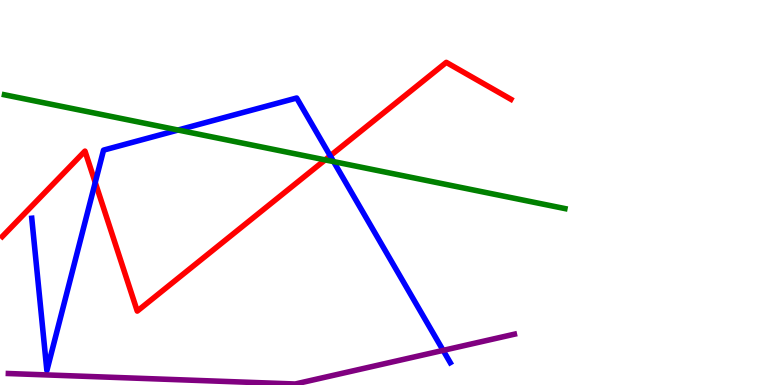[{'lines': ['blue', 'red'], 'intersections': [{'x': 1.23, 'y': 5.26}, {'x': 4.26, 'y': 5.95}]}, {'lines': ['green', 'red'], 'intersections': [{'x': 4.2, 'y': 5.85}]}, {'lines': ['purple', 'red'], 'intersections': []}, {'lines': ['blue', 'green'], 'intersections': [{'x': 2.3, 'y': 6.62}, {'x': 4.3, 'y': 5.8}]}, {'lines': ['blue', 'purple'], 'intersections': [{'x': 5.72, 'y': 0.899}]}, {'lines': ['green', 'purple'], 'intersections': []}]